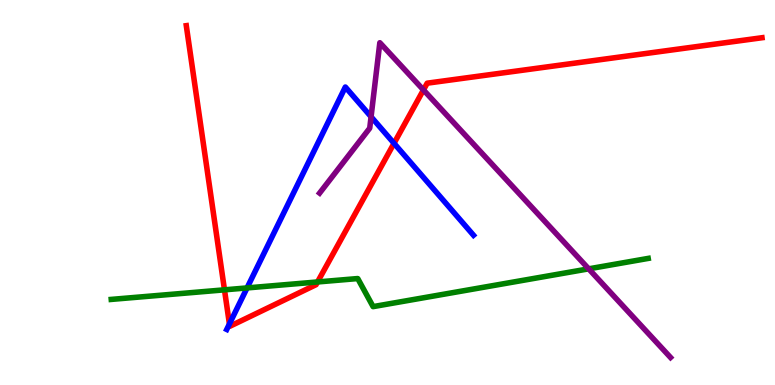[{'lines': ['blue', 'red'], 'intersections': [{'x': 2.96, 'y': 1.59}, {'x': 5.08, 'y': 6.28}]}, {'lines': ['green', 'red'], 'intersections': [{'x': 2.9, 'y': 2.47}, {'x': 4.1, 'y': 2.68}]}, {'lines': ['purple', 'red'], 'intersections': [{'x': 5.46, 'y': 7.66}]}, {'lines': ['blue', 'green'], 'intersections': [{'x': 3.19, 'y': 2.52}]}, {'lines': ['blue', 'purple'], 'intersections': [{'x': 4.79, 'y': 6.97}]}, {'lines': ['green', 'purple'], 'intersections': [{'x': 7.6, 'y': 3.02}]}]